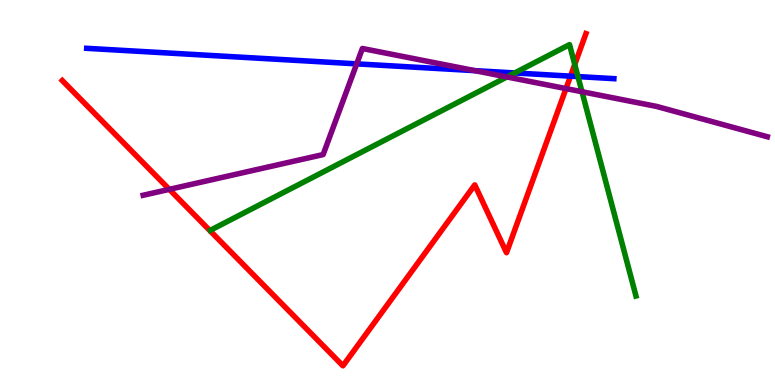[{'lines': ['blue', 'red'], 'intersections': [{'x': 7.36, 'y': 8.02}]}, {'lines': ['green', 'red'], 'intersections': [{'x': 7.42, 'y': 8.33}]}, {'lines': ['purple', 'red'], 'intersections': [{'x': 2.18, 'y': 5.08}, {'x': 7.3, 'y': 7.7}]}, {'lines': ['blue', 'green'], 'intersections': [{'x': 6.64, 'y': 8.11}, {'x': 7.46, 'y': 8.01}]}, {'lines': ['blue', 'purple'], 'intersections': [{'x': 4.6, 'y': 8.34}, {'x': 6.13, 'y': 8.16}]}, {'lines': ['green', 'purple'], 'intersections': [{'x': 6.54, 'y': 8.0}, {'x': 7.51, 'y': 7.62}]}]